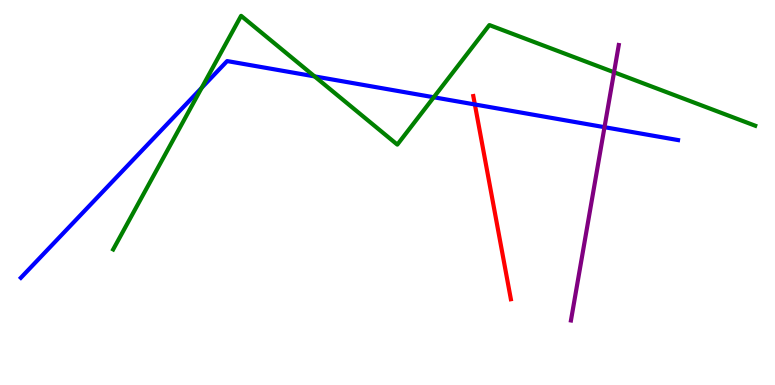[{'lines': ['blue', 'red'], 'intersections': [{'x': 6.13, 'y': 7.29}]}, {'lines': ['green', 'red'], 'intersections': []}, {'lines': ['purple', 'red'], 'intersections': []}, {'lines': ['blue', 'green'], 'intersections': [{'x': 2.6, 'y': 7.72}, {'x': 4.06, 'y': 8.02}, {'x': 5.6, 'y': 7.47}]}, {'lines': ['blue', 'purple'], 'intersections': [{'x': 7.8, 'y': 6.7}]}, {'lines': ['green', 'purple'], 'intersections': [{'x': 7.92, 'y': 8.12}]}]